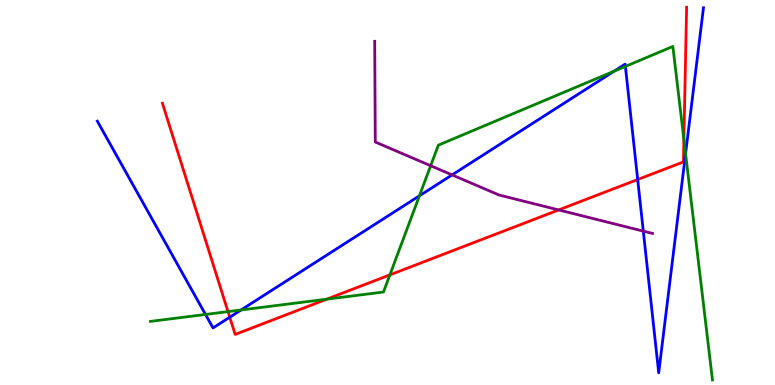[{'lines': ['blue', 'red'], 'intersections': [{'x': 2.96, 'y': 1.76}, {'x': 8.23, 'y': 5.34}]}, {'lines': ['green', 'red'], 'intersections': [{'x': 2.94, 'y': 1.91}, {'x': 4.22, 'y': 2.23}, {'x': 5.03, 'y': 2.86}, {'x': 8.82, 'y': 6.38}]}, {'lines': ['purple', 'red'], 'intersections': [{'x': 7.21, 'y': 4.55}]}, {'lines': ['blue', 'green'], 'intersections': [{'x': 2.65, 'y': 1.83}, {'x': 3.11, 'y': 1.95}, {'x': 5.41, 'y': 4.91}, {'x': 7.92, 'y': 8.15}, {'x': 8.07, 'y': 8.27}, {'x': 8.85, 'y': 6.01}]}, {'lines': ['blue', 'purple'], 'intersections': [{'x': 5.83, 'y': 5.46}, {'x': 8.3, 'y': 4.0}]}, {'lines': ['green', 'purple'], 'intersections': [{'x': 5.56, 'y': 5.7}]}]